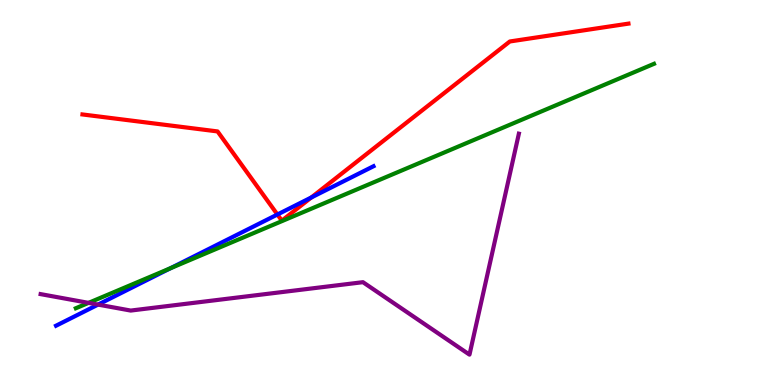[{'lines': ['blue', 'red'], 'intersections': [{'x': 3.58, 'y': 4.43}, {'x': 4.02, 'y': 4.87}]}, {'lines': ['green', 'red'], 'intersections': []}, {'lines': ['purple', 'red'], 'intersections': []}, {'lines': ['blue', 'green'], 'intersections': [{'x': 2.2, 'y': 3.03}]}, {'lines': ['blue', 'purple'], 'intersections': [{'x': 1.27, 'y': 2.09}]}, {'lines': ['green', 'purple'], 'intersections': [{'x': 1.14, 'y': 2.13}]}]